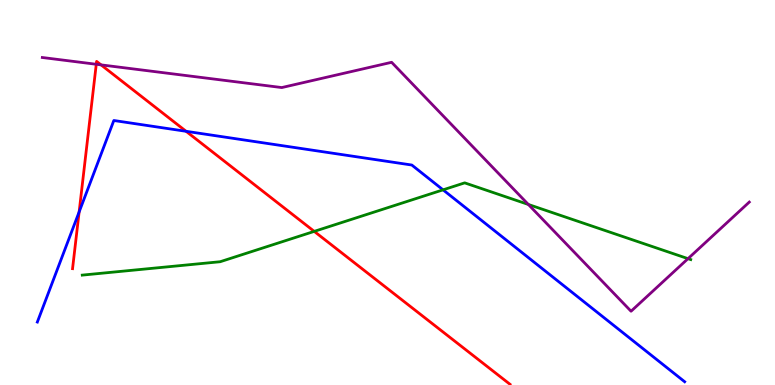[{'lines': ['blue', 'red'], 'intersections': [{'x': 1.02, 'y': 4.49}, {'x': 2.4, 'y': 6.59}]}, {'lines': ['green', 'red'], 'intersections': [{'x': 4.05, 'y': 3.99}]}, {'lines': ['purple', 'red'], 'intersections': [{'x': 1.24, 'y': 8.33}, {'x': 1.3, 'y': 8.31}]}, {'lines': ['blue', 'green'], 'intersections': [{'x': 5.72, 'y': 5.07}]}, {'lines': ['blue', 'purple'], 'intersections': []}, {'lines': ['green', 'purple'], 'intersections': [{'x': 6.82, 'y': 4.69}, {'x': 8.88, 'y': 3.28}]}]